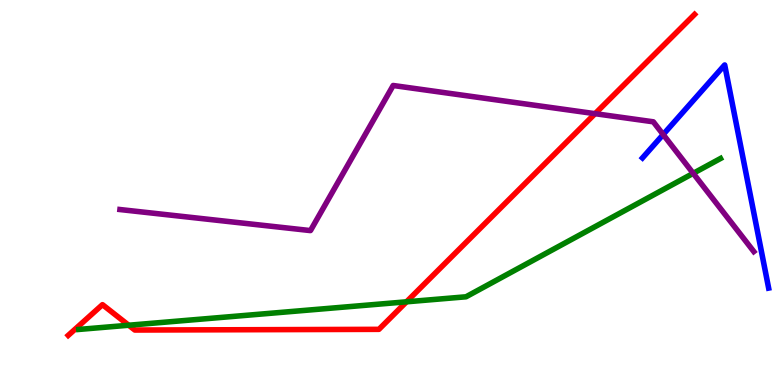[{'lines': ['blue', 'red'], 'intersections': []}, {'lines': ['green', 'red'], 'intersections': [{'x': 1.66, 'y': 1.55}, {'x': 5.25, 'y': 2.16}]}, {'lines': ['purple', 'red'], 'intersections': [{'x': 7.68, 'y': 7.05}]}, {'lines': ['blue', 'green'], 'intersections': []}, {'lines': ['blue', 'purple'], 'intersections': [{'x': 8.56, 'y': 6.51}]}, {'lines': ['green', 'purple'], 'intersections': [{'x': 8.94, 'y': 5.5}]}]